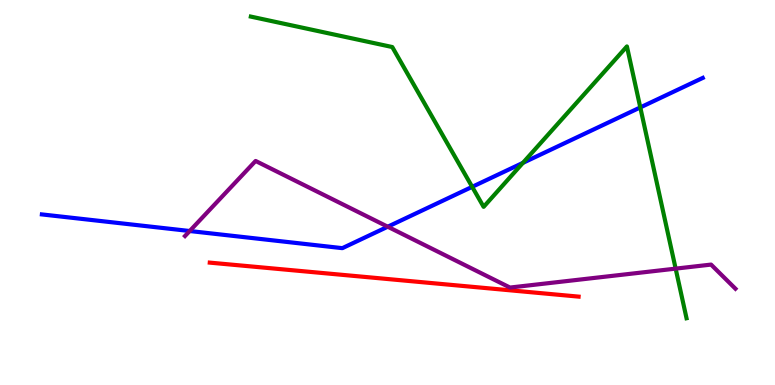[{'lines': ['blue', 'red'], 'intersections': []}, {'lines': ['green', 'red'], 'intersections': []}, {'lines': ['purple', 'red'], 'intersections': []}, {'lines': ['blue', 'green'], 'intersections': [{'x': 6.09, 'y': 5.15}, {'x': 6.75, 'y': 5.77}, {'x': 8.26, 'y': 7.21}]}, {'lines': ['blue', 'purple'], 'intersections': [{'x': 2.45, 'y': 4.0}, {'x': 5.0, 'y': 4.11}]}, {'lines': ['green', 'purple'], 'intersections': [{'x': 8.72, 'y': 3.02}]}]